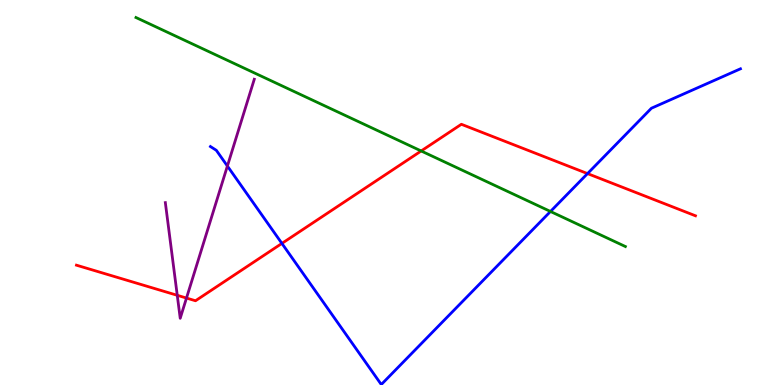[{'lines': ['blue', 'red'], 'intersections': [{'x': 3.64, 'y': 3.68}, {'x': 7.58, 'y': 5.49}]}, {'lines': ['green', 'red'], 'intersections': [{'x': 5.43, 'y': 6.08}]}, {'lines': ['purple', 'red'], 'intersections': [{'x': 2.29, 'y': 2.33}, {'x': 2.41, 'y': 2.26}]}, {'lines': ['blue', 'green'], 'intersections': [{'x': 7.1, 'y': 4.51}]}, {'lines': ['blue', 'purple'], 'intersections': [{'x': 2.93, 'y': 5.69}]}, {'lines': ['green', 'purple'], 'intersections': []}]